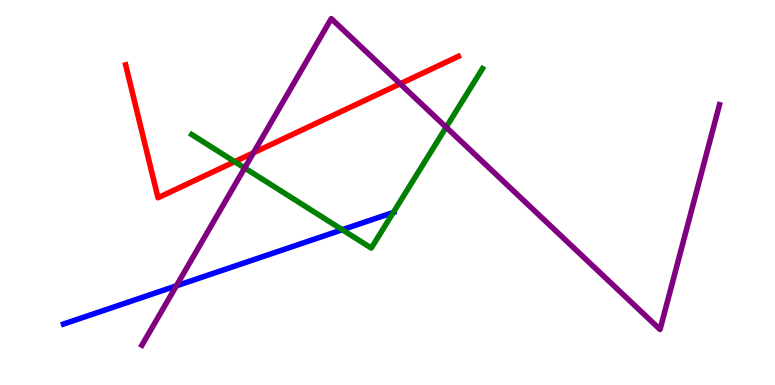[{'lines': ['blue', 'red'], 'intersections': []}, {'lines': ['green', 'red'], 'intersections': [{'x': 3.03, 'y': 5.8}]}, {'lines': ['purple', 'red'], 'intersections': [{'x': 3.27, 'y': 6.03}, {'x': 5.16, 'y': 7.82}]}, {'lines': ['blue', 'green'], 'intersections': [{'x': 4.42, 'y': 4.03}, {'x': 5.08, 'y': 4.48}]}, {'lines': ['blue', 'purple'], 'intersections': [{'x': 2.28, 'y': 2.57}]}, {'lines': ['green', 'purple'], 'intersections': [{'x': 3.16, 'y': 5.64}, {'x': 5.76, 'y': 6.69}]}]